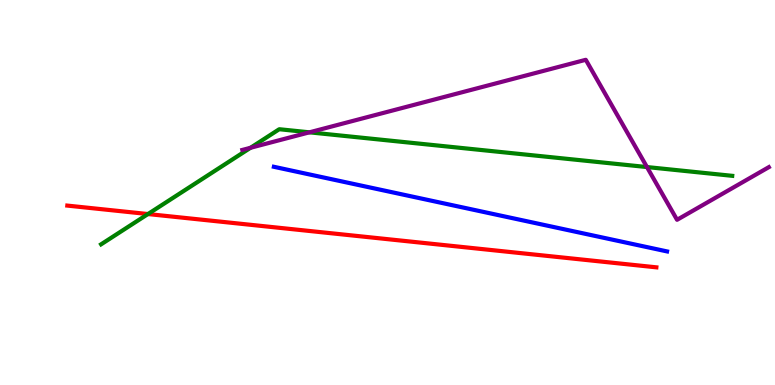[{'lines': ['blue', 'red'], 'intersections': []}, {'lines': ['green', 'red'], 'intersections': [{'x': 1.91, 'y': 4.44}]}, {'lines': ['purple', 'red'], 'intersections': []}, {'lines': ['blue', 'green'], 'intersections': []}, {'lines': ['blue', 'purple'], 'intersections': []}, {'lines': ['green', 'purple'], 'intersections': [{'x': 3.23, 'y': 6.16}, {'x': 3.99, 'y': 6.56}, {'x': 8.35, 'y': 5.66}]}]